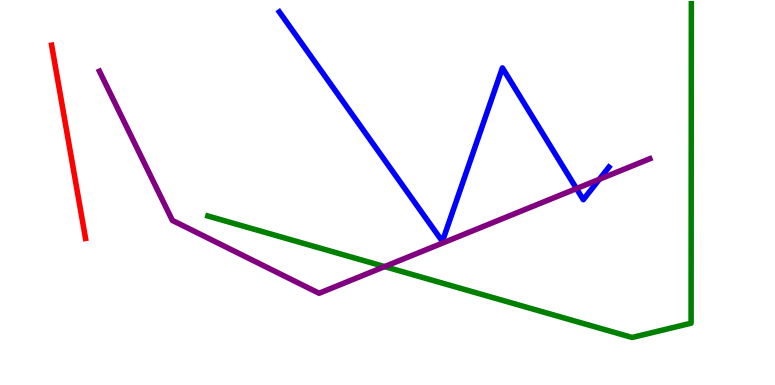[{'lines': ['blue', 'red'], 'intersections': []}, {'lines': ['green', 'red'], 'intersections': []}, {'lines': ['purple', 'red'], 'intersections': []}, {'lines': ['blue', 'green'], 'intersections': []}, {'lines': ['blue', 'purple'], 'intersections': [{'x': 7.44, 'y': 5.1}, {'x': 7.73, 'y': 5.34}]}, {'lines': ['green', 'purple'], 'intersections': [{'x': 4.96, 'y': 3.08}]}]